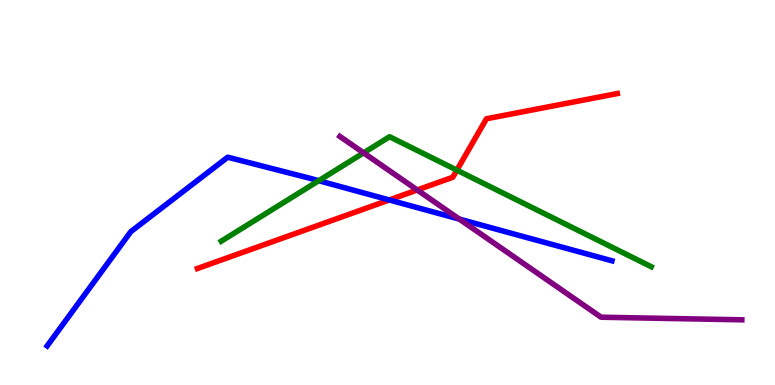[{'lines': ['blue', 'red'], 'intersections': [{'x': 5.02, 'y': 4.81}]}, {'lines': ['green', 'red'], 'intersections': [{'x': 5.9, 'y': 5.58}]}, {'lines': ['purple', 'red'], 'intersections': [{'x': 5.38, 'y': 5.07}]}, {'lines': ['blue', 'green'], 'intersections': [{'x': 4.11, 'y': 5.31}]}, {'lines': ['blue', 'purple'], 'intersections': [{'x': 5.93, 'y': 4.31}]}, {'lines': ['green', 'purple'], 'intersections': [{'x': 4.69, 'y': 6.03}]}]